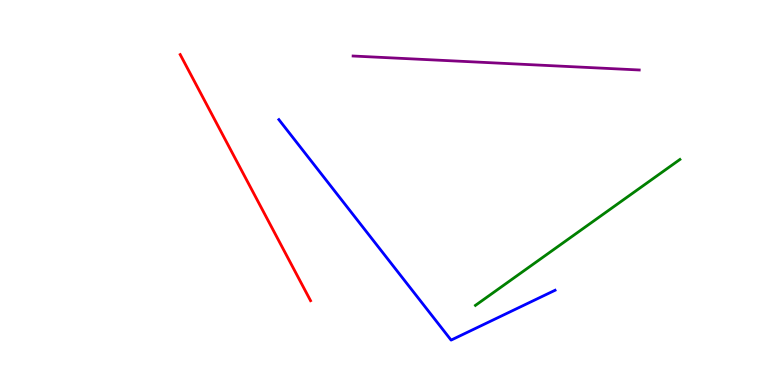[{'lines': ['blue', 'red'], 'intersections': []}, {'lines': ['green', 'red'], 'intersections': []}, {'lines': ['purple', 'red'], 'intersections': []}, {'lines': ['blue', 'green'], 'intersections': []}, {'lines': ['blue', 'purple'], 'intersections': []}, {'lines': ['green', 'purple'], 'intersections': []}]